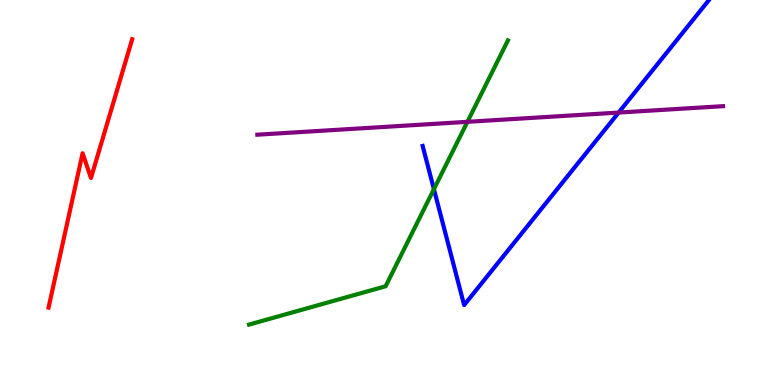[{'lines': ['blue', 'red'], 'intersections': []}, {'lines': ['green', 'red'], 'intersections': []}, {'lines': ['purple', 'red'], 'intersections': []}, {'lines': ['blue', 'green'], 'intersections': [{'x': 5.6, 'y': 5.09}]}, {'lines': ['blue', 'purple'], 'intersections': [{'x': 7.98, 'y': 7.08}]}, {'lines': ['green', 'purple'], 'intersections': [{'x': 6.03, 'y': 6.84}]}]